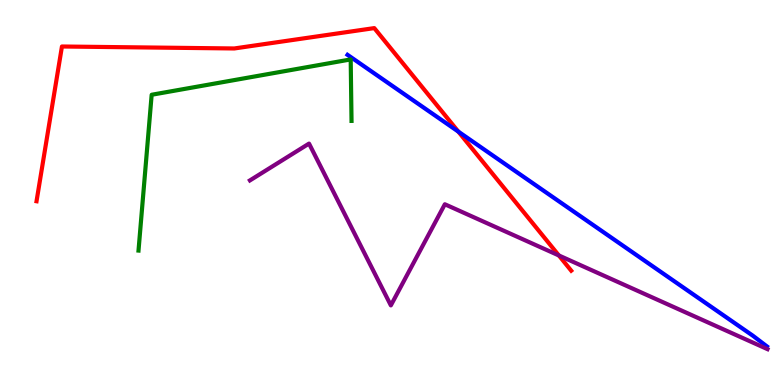[{'lines': ['blue', 'red'], 'intersections': [{'x': 5.91, 'y': 6.58}]}, {'lines': ['green', 'red'], 'intersections': []}, {'lines': ['purple', 'red'], 'intersections': [{'x': 7.21, 'y': 3.36}]}, {'lines': ['blue', 'green'], 'intersections': []}, {'lines': ['blue', 'purple'], 'intersections': []}, {'lines': ['green', 'purple'], 'intersections': []}]